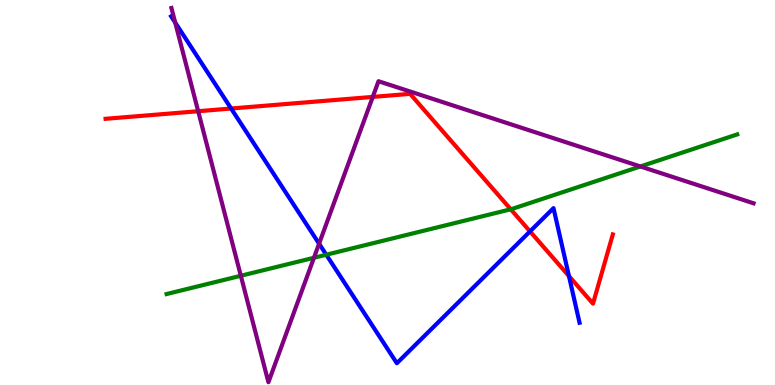[{'lines': ['blue', 'red'], 'intersections': [{'x': 2.98, 'y': 7.18}, {'x': 6.84, 'y': 3.99}, {'x': 7.34, 'y': 2.83}]}, {'lines': ['green', 'red'], 'intersections': [{'x': 6.59, 'y': 4.56}]}, {'lines': ['purple', 'red'], 'intersections': [{'x': 2.56, 'y': 7.11}, {'x': 4.81, 'y': 7.48}]}, {'lines': ['blue', 'green'], 'intersections': [{'x': 4.21, 'y': 3.38}]}, {'lines': ['blue', 'purple'], 'intersections': [{'x': 2.26, 'y': 9.41}, {'x': 4.12, 'y': 3.67}]}, {'lines': ['green', 'purple'], 'intersections': [{'x': 3.11, 'y': 2.84}, {'x': 4.05, 'y': 3.3}, {'x': 8.26, 'y': 5.68}]}]